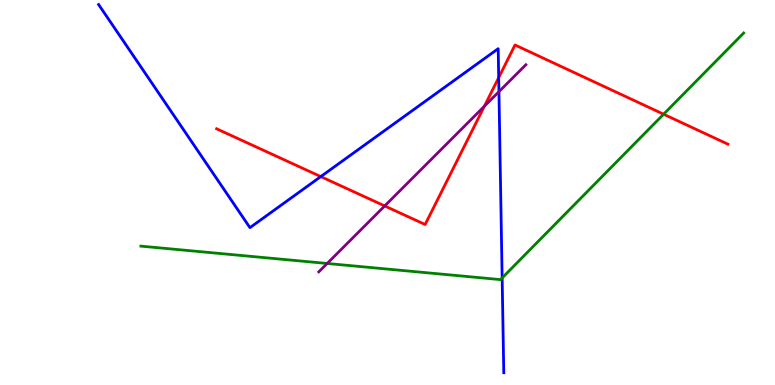[{'lines': ['blue', 'red'], 'intersections': [{'x': 4.14, 'y': 5.41}, {'x': 6.43, 'y': 7.98}]}, {'lines': ['green', 'red'], 'intersections': [{'x': 8.56, 'y': 7.03}]}, {'lines': ['purple', 'red'], 'intersections': [{'x': 4.96, 'y': 4.65}, {'x': 6.25, 'y': 7.24}]}, {'lines': ['blue', 'green'], 'intersections': [{'x': 6.48, 'y': 2.78}]}, {'lines': ['blue', 'purple'], 'intersections': [{'x': 6.44, 'y': 7.62}]}, {'lines': ['green', 'purple'], 'intersections': [{'x': 4.22, 'y': 3.16}]}]